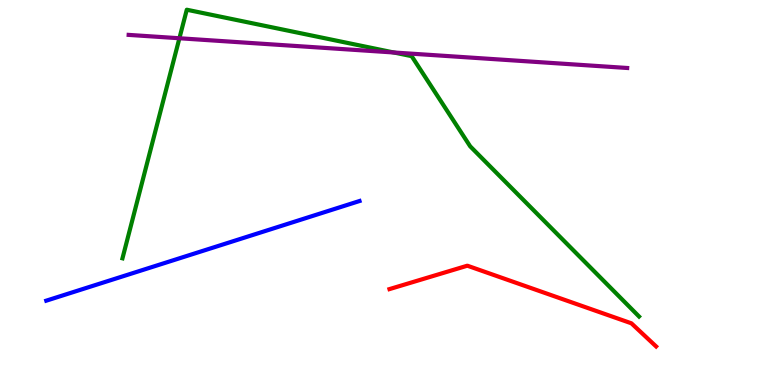[{'lines': ['blue', 'red'], 'intersections': []}, {'lines': ['green', 'red'], 'intersections': []}, {'lines': ['purple', 'red'], 'intersections': []}, {'lines': ['blue', 'green'], 'intersections': []}, {'lines': ['blue', 'purple'], 'intersections': []}, {'lines': ['green', 'purple'], 'intersections': [{'x': 2.31, 'y': 9.01}, {'x': 5.08, 'y': 8.64}]}]